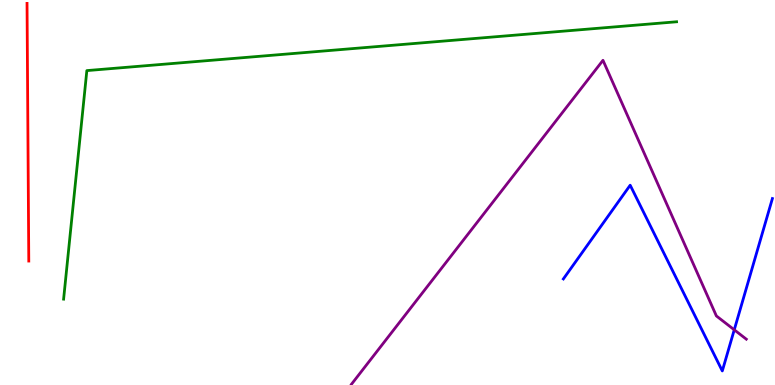[{'lines': ['blue', 'red'], 'intersections': []}, {'lines': ['green', 'red'], 'intersections': []}, {'lines': ['purple', 'red'], 'intersections': []}, {'lines': ['blue', 'green'], 'intersections': []}, {'lines': ['blue', 'purple'], 'intersections': [{'x': 9.47, 'y': 1.43}]}, {'lines': ['green', 'purple'], 'intersections': []}]